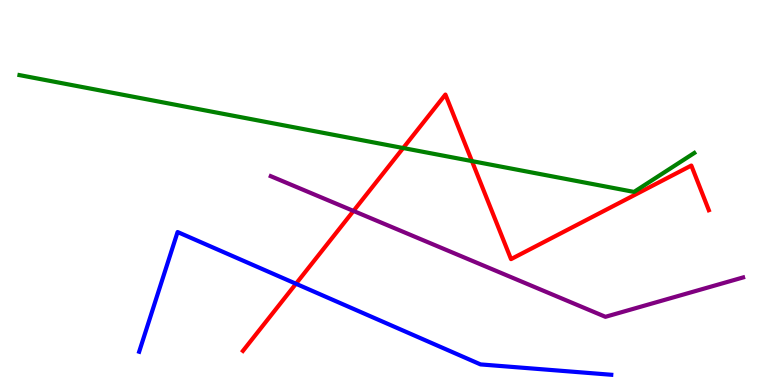[{'lines': ['blue', 'red'], 'intersections': [{'x': 3.82, 'y': 2.63}]}, {'lines': ['green', 'red'], 'intersections': [{'x': 5.2, 'y': 6.16}, {'x': 6.09, 'y': 5.82}]}, {'lines': ['purple', 'red'], 'intersections': [{'x': 4.56, 'y': 4.52}]}, {'lines': ['blue', 'green'], 'intersections': []}, {'lines': ['blue', 'purple'], 'intersections': []}, {'lines': ['green', 'purple'], 'intersections': []}]